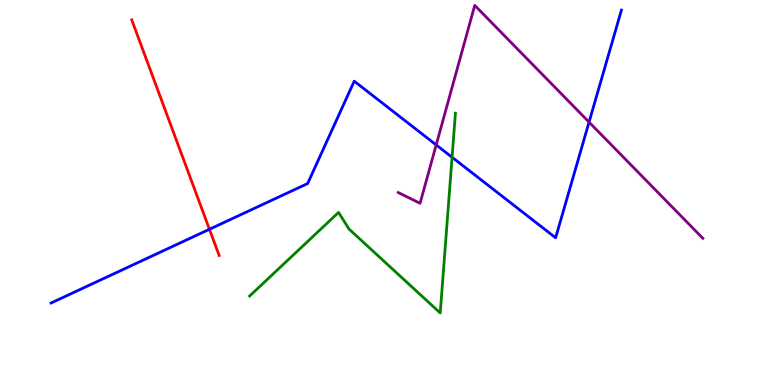[{'lines': ['blue', 'red'], 'intersections': [{'x': 2.7, 'y': 4.04}]}, {'lines': ['green', 'red'], 'intersections': []}, {'lines': ['purple', 'red'], 'intersections': []}, {'lines': ['blue', 'green'], 'intersections': [{'x': 5.83, 'y': 5.92}]}, {'lines': ['blue', 'purple'], 'intersections': [{'x': 5.63, 'y': 6.24}, {'x': 7.6, 'y': 6.83}]}, {'lines': ['green', 'purple'], 'intersections': []}]